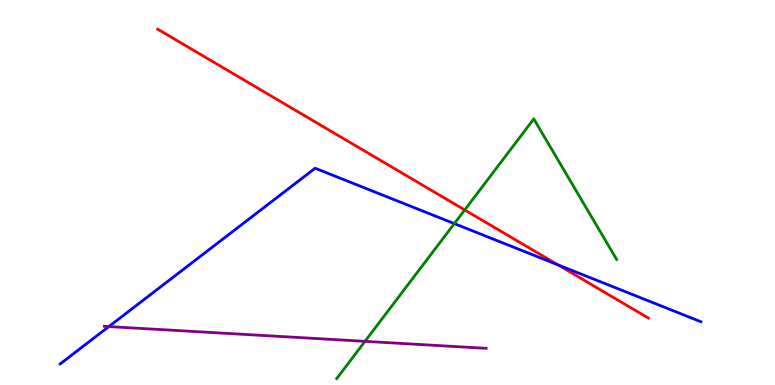[{'lines': ['blue', 'red'], 'intersections': [{'x': 7.2, 'y': 3.12}]}, {'lines': ['green', 'red'], 'intersections': [{'x': 6.0, 'y': 4.55}]}, {'lines': ['purple', 'red'], 'intersections': []}, {'lines': ['blue', 'green'], 'intersections': [{'x': 5.86, 'y': 4.19}]}, {'lines': ['blue', 'purple'], 'intersections': [{'x': 1.4, 'y': 1.52}]}, {'lines': ['green', 'purple'], 'intersections': [{'x': 4.71, 'y': 1.13}]}]